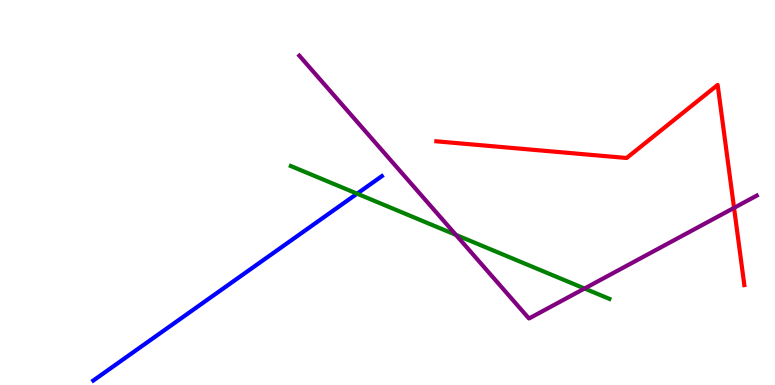[{'lines': ['blue', 'red'], 'intersections': []}, {'lines': ['green', 'red'], 'intersections': []}, {'lines': ['purple', 'red'], 'intersections': [{'x': 9.47, 'y': 4.6}]}, {'lines': ['blue', 'green'], 'intersections': [{'x': 4.61, 'y': 4.97}]}, {'lines': ['blue', 'purple'], 'intersections': []}, {'lines': ['green', 'purple'], 'intersections': [{'x': 5.88, 'y': 3.9}, {'x': 7.54, 'y': 2.51}]}]